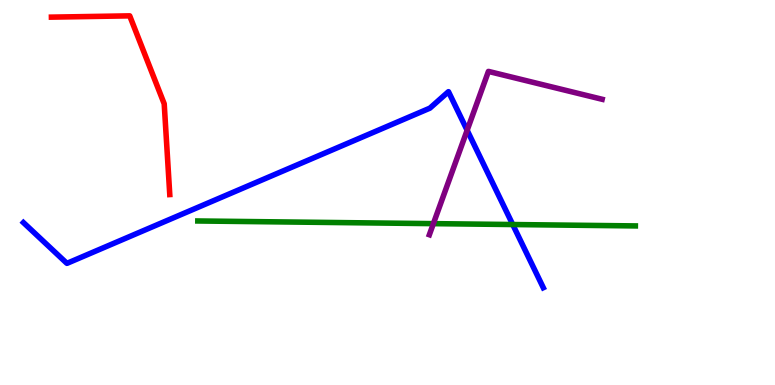[{'lines': ['blue', 'red'], 'intersections': []}, {'lines': ['green', 'red'], 'intersections': []}, {'lines': ['purple', 'red'], 'intersections': []}, {'lines': ['blue', 'green'], 'intersections': [{'x': 6.62, 'y': 4.17}]}, {'lines': ['blue', 'purple'], 'intersections': [{'x': 6.03, 'y': 6.62}]}, {'lines': ['green', 'purple'], 'intersections': [{'x': 5.59, 'y': 4.19}]}]